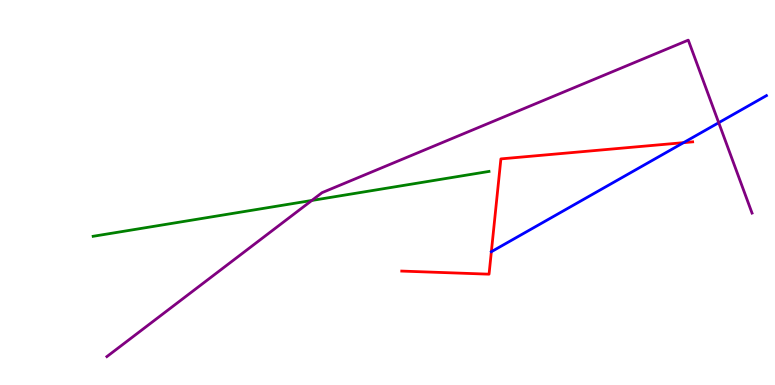[{'lines': ['blue', 'red'], 'intersections': [{'x': 6.34, 'y': 3.46}, {'x': 8.82, 'y': 6.29}]}, {'lines': ['green', 'red'], 'intersections': []}, {'lines': ['purple', 'red'], 'intersections': []}, {'lines': ['blue', 'green'], 'intersections': []}, {'lines': ['blue', 'purple'], 'intersections': [{'x': 9.27, 'y': 6.81}]}, {'lines': ['green', 'purple'], 'intersections': [{'x': 4.02, 'y': 4.79}]}]